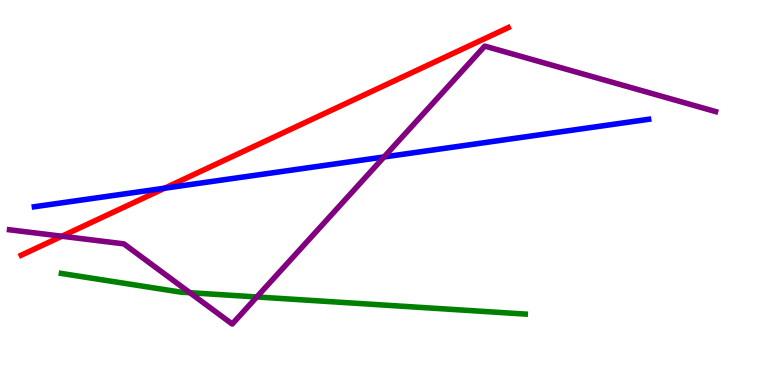[{'lines': ['blue', 'red'], 'intersections': [{'x': 2.12, 'y': 5.11}]}, {'lines': ['green', 'red'], 'intersections': []}, {'lines': ['purple', 'red'], 'intersections': [{'x': 0.798, 'y': 3.86}]}, {'lines': ['blue', 'green'], 'intersections': []}, {'lines': ['blue', 'purple'], 'intersections': [{'x': 4.96, 'y': 5.92}]}, {'lines': ['green', 'purple'], 'intersections': [{'x': 2.45, 'y': 2.4}, {'x': 3.31, 'y': 2.29}]}]